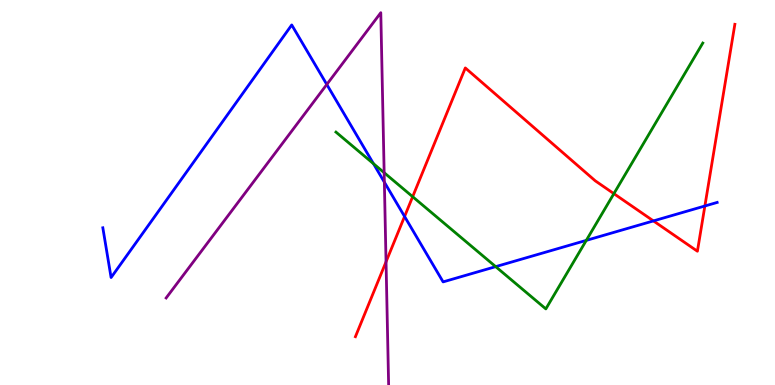[{'lines': ['blue', 'red'], 'intersections': [{'x': 5.22, 'y': 4.38}, {'x': 8.43, 'y': 4.26}, {'x': 9.1, 'y': 4.65}]}, {'lines': ['green', 'red'], 'intersections': [{'x': 5.32, 'y': 4.89}, {'x': 7.92, 'y': 4.97}]}, {'lines': ['purple', 'red'], 'intersections': [{'x': 4.98, 'y': 3.2}]}, {'lines': ['blue', 'green'], 'intersections': [{'x': 4.82, 'y': 5.75}, {'x': 6.4, 'y': 3.07}, {'x': 7.57, 'y': 3.76}]}, {'lines': ['blue', 'purple'], 'intersections': [{'x': 4.22, 'y': 7.81}, {'x': 4.96, 'y': 5.27}]}, {'lines': ['green', 'purple'], 'intersections': [{'x': 4.96, 'y': 5.51}]}]